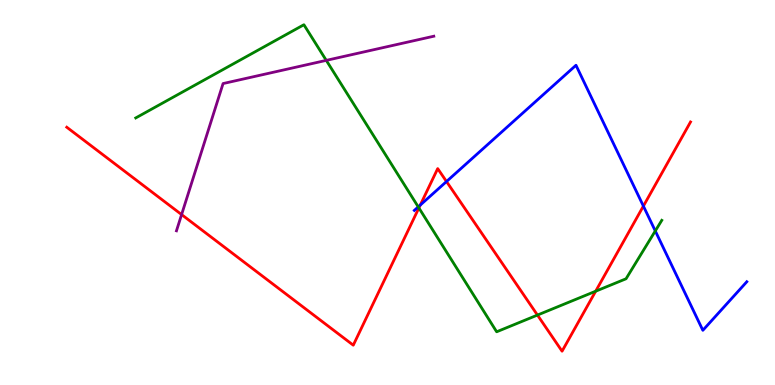[{'lines': ['blue', 'red'], 'intersections': [{'x': 5.42, 'y': 4.67}, {'x': 5.76, 'y': 5.29}, {'x': 8.3, 'y': 4.65}]}, {'lines': ['green', 'red'], 'intersections': [{'x': 5.41, 'y': 4.6}, {'x': 6.93, 'y': 1.82}, {'x': 7.69, 'y': 2.44}]}, {'lines': ['purple', 'red'], 'intersections': [{'x': 2.34, 'y': 4.43}]}, {'lines': ['blue', 'green'], 'intersections': [{'x': 5.4, 'y': 4.63}, {'x': 8.46, 'y': 4.0}]}, {'lines': ['blue', 'purple'], 'intersections': []}, {'lines': ['green', 'purple'], 'intersections': [{'x': 4.21, 'y': 8.43}]}]